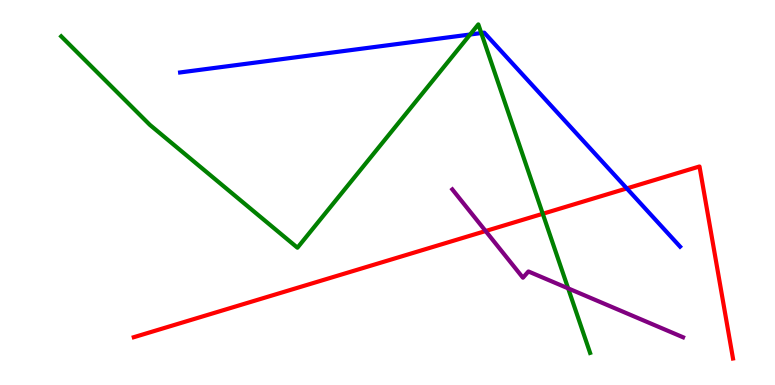[{'lines': ['blue', 'red'], 'intersections': [{'x': 8.09, 'y': 5.11}]}, {'lines': ['green', 'red'], 'intersections': [{'x': 7.0, 'y': 4.45}]}, {'lines': ['purple', 'red'], 'intersections': [{'x': 6.27, 'y': 4.0}]}, {'lines': ['blue', 'green'], 'intersections': [{'x': 6.07, 'y': 9.1}, {'x': 6.21, 'y': 9.14}]}, {'lines': ['blue', 'purple'], 'intersections': []}, {'lines': ['green', 'purple'], 'intersections': [{'x': 7.33, 'y': 2.51}]}]